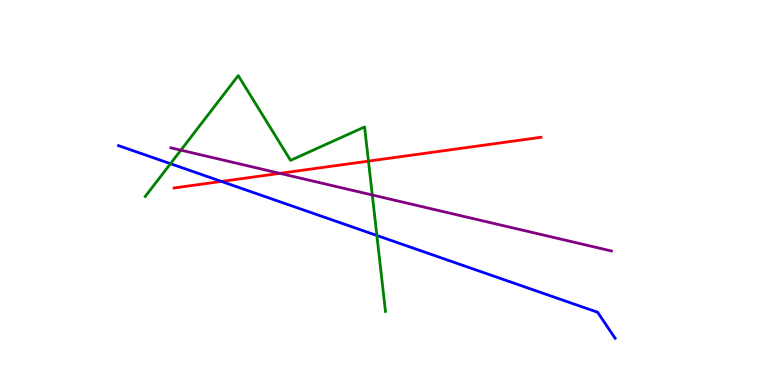[{'lines': ['blue', 'red'], 'intersections': [{'x': 2.86, 'y': 5.29}]}, {'lines': ['green', 'red'], 'intersections': [{'x': 4.75, 'y': 5.82}]}, {'lines': ['purple', 'red'], 'intersections': [{'x': 3.61, 'y': 5.5}]}, {'lines': ['blue', 'green'], 'intersections': [{'x': 2.2, 'y': 5.75}, {'x': 4.86, 'y': 3.88}]}, {'lines': ['blue', 'purple'], 'intersections': []}, {'lines': ['green', 'purple'], 'intersections': [{'x': 2.33, 'y': 6.1}, {'x': 4.8, 'y': 4.94}]}]